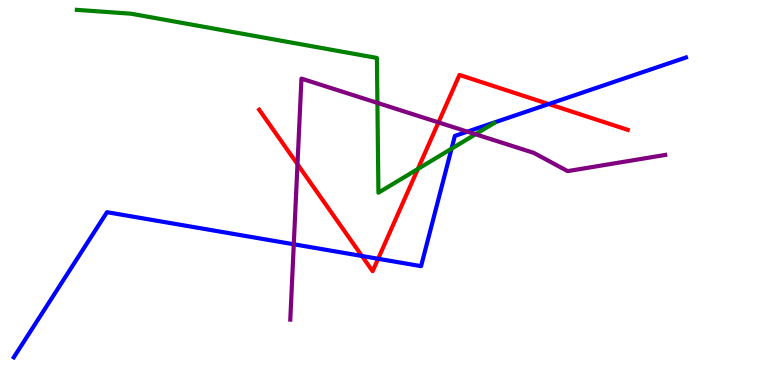[{'lines': ['blue', 'red'], 'intersections': [{'x': 4.67, 'y': 3.35}, {'x': 4.88, 'y': 3.28}, {'x': 7.08, 'y': 7.3}]}, {'lines': ['green', 'red'], 'intersections': [{'x': 5.39, 'y': 5.61}]}, {'lines': ['purple', 'red'], 'intersections': [{'x': 3.84, 'y': 5.73}, {'x': 5.66, 'y': 6.82}]}, {'lines': ['blue', 'green'], 'intersections': [{'x': 5.83, 'y': 6.14}]}, {'lines': ['blue', 'purple'], 'intersections': [{'x': 3.79, 'y': 3.66}, {'x': 6.03, 'y': 6.58}]}, {'lines': ['green', 'purple'], 'intersections': [{'x': 4.87, 'y': 7.33}, {'x': 6.14, 'y': 6.51}]}]